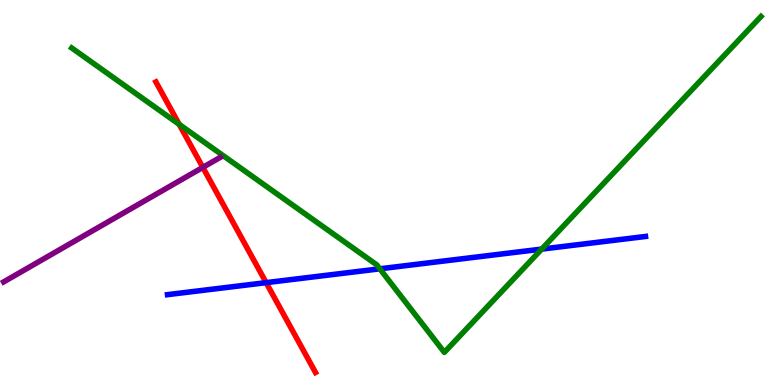[{'lines': ['blue', 'red'], 'intersections': [{'x': 3.43, 'y': 2.66}]}, {'lines': ['green', 'red'], 'intersections': [{'x': 2.31, 'y': 6.77}]}, {'lines': ['purple', 'red'], 'intersections': [{'x': 2.62, 'y': 5.65}]}, {'lines': ['blue', 'green'], 'intersections': [{'x': 4.9, 'y': 3.02}, {'x': 6.99, 'y': 3.53}]}, {'lines': ['blue', 'purple'], 'intersections': []}, {'lines': ['green', 'purple'], 'intersections': []}]